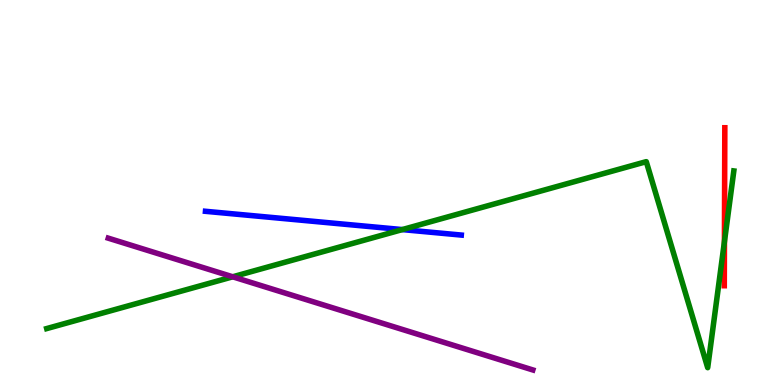[{'lines': ['blue', 'red'], 'intersections': []}, {'lines': ['green', 'red'], 'intersections': [{'x': 9.35, 'y': 3.72}]}, {'lines': ['purple', 'red'], 'intersections': []}, {'lines': ['blue', 'green'], 'intersections': [{'x': 5.19, 'y': 4.04}]}, {'lines': ['blue', 'purple'], 'intersections': []}, {'lines': ['green', 'purple'], 'intersections': [{'x': 3.0, 'y': 2.81}]}]